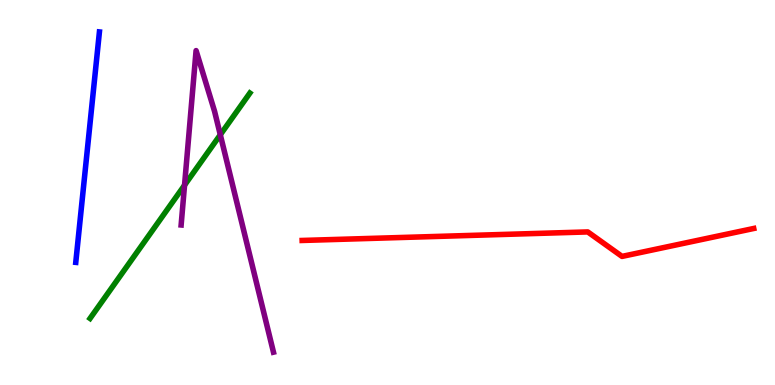[{'lines': ['blue', 'red'], 'intersections': []}, {'lines': ['green', 'red'], 'intersections': []}, {'lines': ['purple', 'red'], 'intersections': []}, {'lines': ['blue', 'green'], 'intersections': []}, {'lines': ['blue', 'purple'], 'intersections': []}, {'lines': ['green', 'purple'], 'intersections': [{'x': 2.38, 'y': 5.19}, {'x': 2.84, 'y': 6.5}]}]